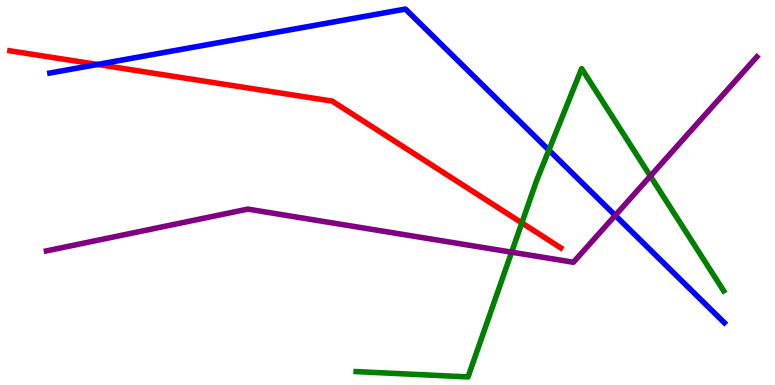[{'lines': ['blue', 'red'], 'intersections': [{'x': 1.26, 'y': 8.33}]}, {'lines': ['green', 'red'], 'intersections': [{'x': 6.73, 'y': 4.21}]}, {'lines': ['purple', 'red'], 'intersections': []}, {'lines': ['blue', 'green'], 'intersections': [{'x': 7.08, 'y': 6.1}]}, {'lines': ['blue', 'purple'], 'intersections': [{'x': 7.94, 'y': 4.4}]}, {'lines': ['green', 'purple'], 'intersections': [{'x': 6.6, 'y': 3.45}, {'x': 8.39, 'y': 5.43}]}]